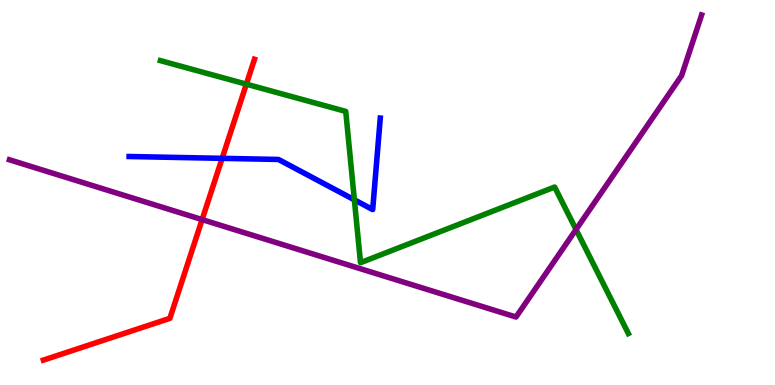[{'lines': ['blue', 'red'], 'intersections': [{'x': 2.87, 'y': 5.89}]}, {'lines': ['green', 'red'], 'intersections': [{'x': 3.18, 'y': 7.81}]}, {'lines': ['purple', 'red'], 'intersections': [{'x': 2.61, 'y': 4.3}]}, {'lines': ['blue', 'green'], 'intersections': [{'x': 4.57, 'y': 4.81}]}, {'lines': ['blue', 'purple'], 'intersections': []}, {'lines': ['green', 'purple'], 'intersections': [{'x': 7.43, 'y': 4.04}]}]